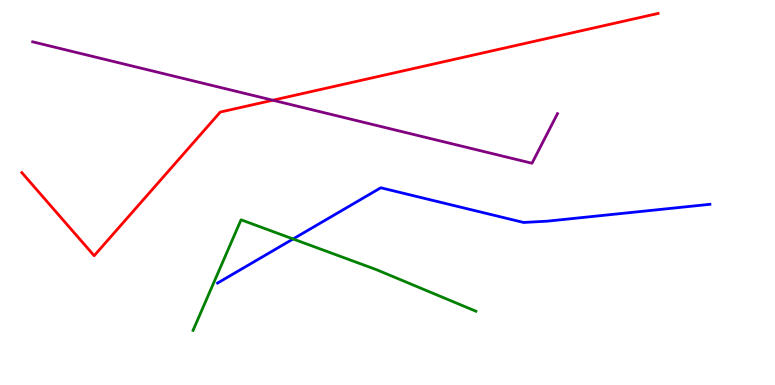[{'lines': ['blue', 'red'], 'intersections': []}, {'lines': ['green', 'red'], 'intersections': []}, {'lines': ['purple', 'red'], 'intersections': [{'x': 3.52, 'y': 7.4}]}, {'lines': ['blue', 'green'], 'intersections': [{'x': 3.78, 'y': 3.79}]}, {'lines': ['blue', 'purple'], 'intersections': []}, {'lines': ['green', 'purple'], 'intersections': []}]